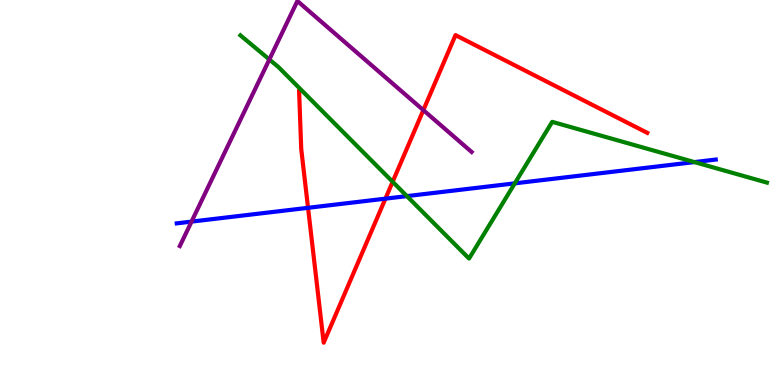[{'lines': ['blue', 'red'], 'intersections': [{'x': 3.97, 'y': 4.6}, {'x': 4.97, 'y': 4.84}]}, {'lines': ['green', 'red'], 'intersections': [{'x': 5.07, 'y': 5.28}]}, {'lines': ['purple', 'red'], 'intersections': [{'x': 5.46, 'y': 7.14}]}, {'lines': ['blue', 'green'], 'intersections': [{'x': 5.25, 'y': 4.91}, {'x': 6.64, 'y': 5.24}, {'x': 8.96, 'y': 5.79}]}, {'lines': ['blue', 'purple'], 'intersections': [{'x': 2.47, 'y': 4.24}]}, {'lines': ['green', 'purple'], 'intersections': [{'x': 3.48, 'y': 8.46}]}]